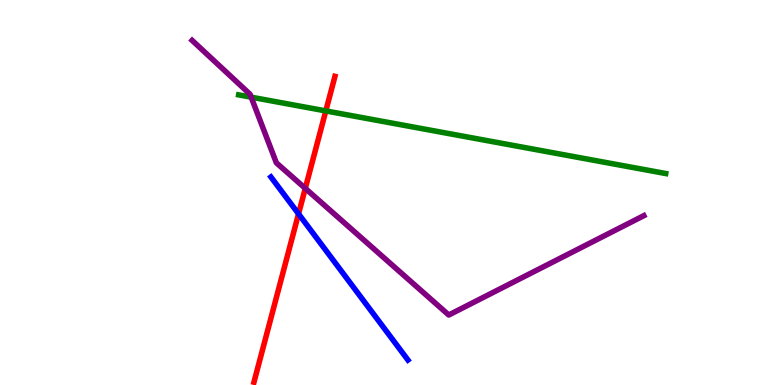[{'lines': ['blue', 'red'], 'intersections': [{'x': 3.85, 'y': 4.44}]}, {'lines': ['green', 'red'], 'intersections': [{'x': 4.2, 'y': 7.12}]}, {'lines': ['purple', 'red'], 'intersections': [{'x': 3.94, 'y': 5.11}]}, {'lines': ['blue', 'green'], 'intersections': []}, {'lines': ['blue', 'purple'], 'intersections': []}, {'lines': ['green', 'purple'], 'intersections': [{'x': 3.24, 'y': 7.48}]}]